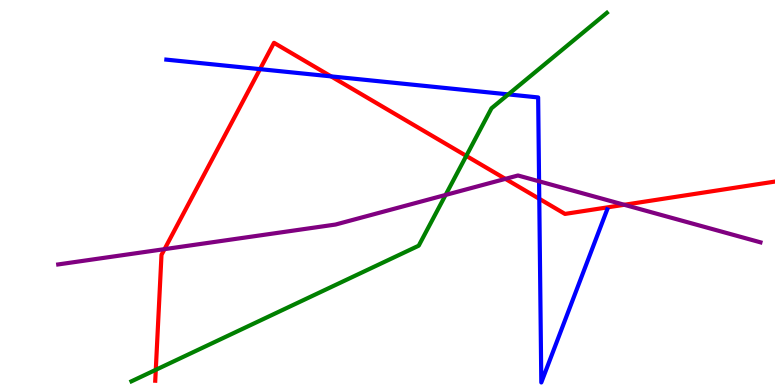[{'lines': ['blue', 'red'], 'intersections': [{'x': 3.36, 'y': 8.2}, {'x': 4.27, 'y': 8.02}, {'x': 6.96, 'y': 4.84}]}, {'lines': ['green', 'red'], 'intersections': [{'x': 2.01, 'y': 0.394}, {'x': 6.02, 'y': 5.95}]}, {'lines': ['purple', 'red'], 'intersections': [{'x': 2.12, 'y': 3.53}, {'x': 6.52, 'y': 5.35}, {'x': 8.06, 'y': 4.68}]}, {'lines': ['blue', 'green'], 'intersections': [{'x': 6.56, 'y': 7.55}]}, {'lines': ['blue', 'purple'], 'intersections': [{'x': 6.96, 'y': 5.29}]}, {'lines': ['green', 'purple'], 'intersections': [{'x': 5.75, 'y': 4.94}]}]